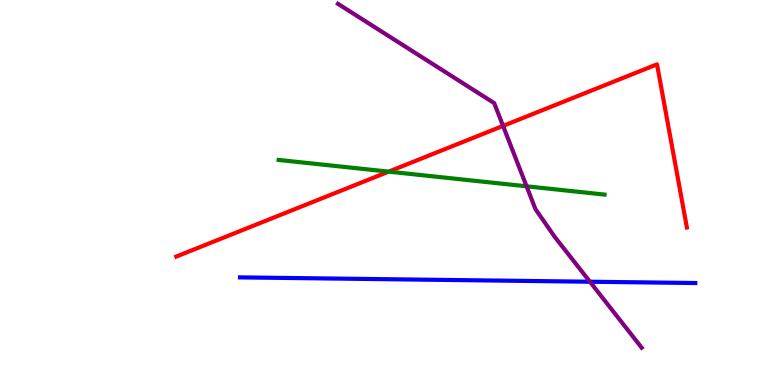[{'lines': ['blue', 'red'], 'intersections': []}, {'lines': ['green', 'red'], 'intersections': [{'x': 5.01, 'y': 5.54}]}, {'lines': ['purple', 'red'], 'intersections': [{'x': 6.49, 'y': 6.73}]}, {'lines': ['blue', 'green'], 'intersections': []}, {'lines': ['blue', 'purple'], 'intersections': [{'x': 7.61, 'y': 2.68}]}, {'lines': ['green', 'purple'], 'intersections': [{'x': 6.79, 'y': 5.16}]}]